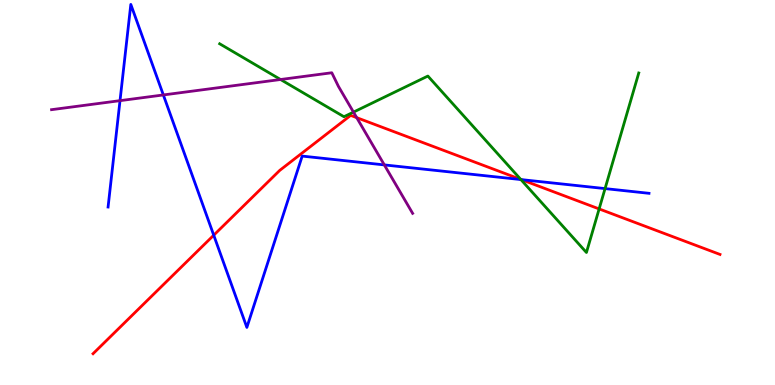[{'lines': ['blue', 'red'], 'intersections': [{'x': 2.76, 'y': 3.89}, {'x': 6.73, 'y': 5.34}]}, {'lines': ['green', 'red'], 'intersections': [{'x': 6.72, 'y': 5.34}, {'x': 7.73, 'y': 4.57}]}, {'lines': ['purple', 'red'], 'intersections': [{'x': 4.6, 'y': 6.94}]}, {'lines': ['blue', 'green'], 'intersections': [{'x': 6.72, 'y': 5.34}, {'x': 7.81, 'y': 5.1}]}, {'lines': ['blue', 'purple'], 'intersections': [{'x': 1.55, 'y': 7.39}, {'x': 2.11, 'y': 7.53}, {'x': 4.96, 'y': 5.72}]}, {'lines': ['green', 'purple'], 'intersections': [{'x': 3.62, 'y': 7.93}, {'x': 4.56, 'y': 7.09}]}]